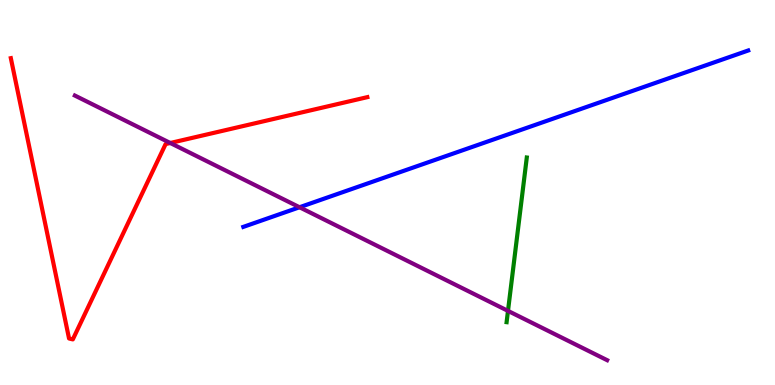[{'lines': ['blue', 'red'], 'intersections': []}, {'lines': ['green', 'red'], 'intersections': []}, {'lines': ['purple', 'red'], 'intersections': [{'x': 2.2, 'y': 6.29}]}, {'lines': ['blue', 'green'], 'intersections': []}, {'lines': ['blue', 'purple'], 'intersections': [{'x': 3.86, 'y': 4.62}]}, {'lines': ['green', 'purple'], 'intersections': [{'x': 6.55, 'y': 1.93}]}]